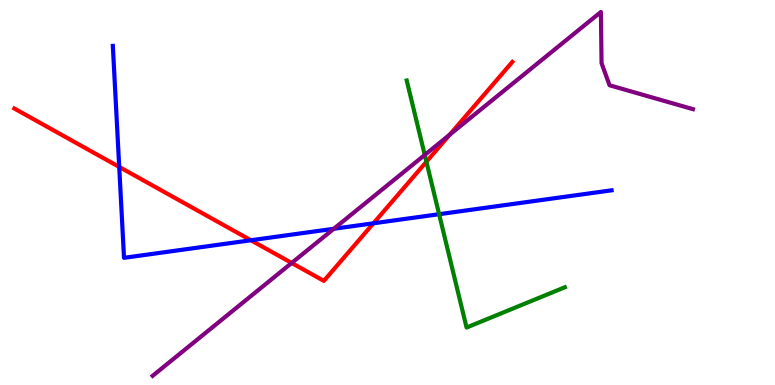[{'lines': ['blue', 'red'], 'intersections': [{'x': 1.54, 'y': 5.66}, {'x': 3.24, 'y': 3.76}, {'x': 4.82, 'y': 4.2}]}, {'lines': ['green', 'red'], 'intersections': [{'x': 5.5, 'y': 5.8}]}, {'lines': ['purple', 'red'], 'intersections': [{'x': 3.76, 'y': 3.17}, {'x': 5.8, 'y': 6.5}]}, {'lines': ['blue', 'green'], 'intersections': [{'x': 5.67, 'y': 4.44}]}, {'lines': ['blue', 'purple'], 'intersections': [{'x': 4.31, 'y': 4.06}]}, {'lines': ['green', 'purple'], 'intersections': [{'x': 5.48, 'y': 5.98}]}]